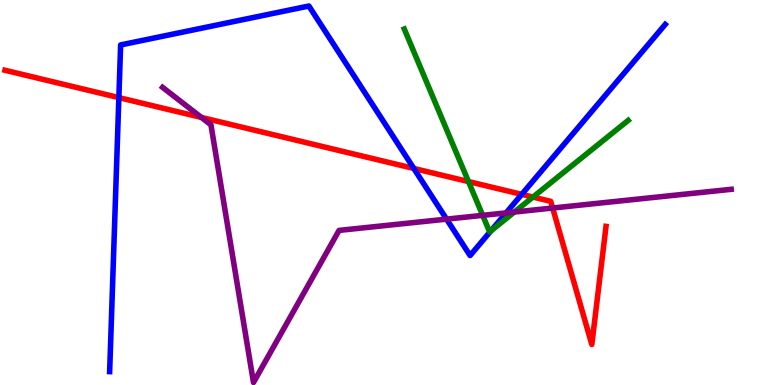[{'lines': ['blue', 'red'], 'intersections': [{'x': 1.53, 'y': 7.46}, {'x': 5.34, 'y': 5.62}, {'x': 6.73, 'y': 4.95}]}, {'lines': ['green', 'red'], 'intersections': [{'x': 6.04, 'y': 5.28}, {'x': 6.88, 'y': 4.88}]}, {'lines': ['purple', 'red'], 'intersections': [{'x': 2.6, 'y': 6.95}, {'x': 7.13, 'y': 4.6}]}, {'lines': ['blue', 'green'], 'intersections': [{'x': 6.33, 'y': 4.0}]}, {'lines': ['blue', 'purple'], 'intersections': [{'x': 5.76, 'y': 4.31}, {'x': 6.53, 'y': 4.47}]}, {'lines': ['green', 'purple'], 'intersections': [{'x': 6.23, 'y': 4.41}, {'x': 6.64, 'y': 4.49}]}]